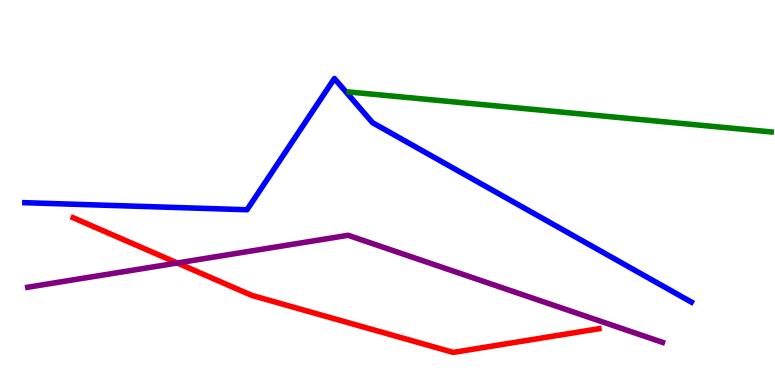[{'lines': ['blue', 'red'], 'intersections': []}, {'lines': ['green', 'red'], 'intersections': []}, {'lines': ['purple', 'red'], 'intersections': [{'x': 2.29, 'y': 3.17}]}, {'lines': ['blue', 'green'], 'intersections': []}, {'lines': ['blue', 'purple'], 'intersections': []}, {'lines': ['green', 'purple'], 'intersections': []}]